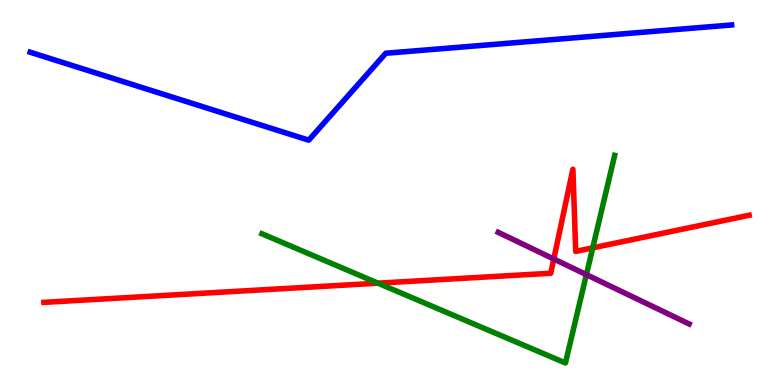[{'lines': ['blue', 'red'], 'intersections': []}, {'lines': ['green', 'red'], 'intersections': [{'x': 4.88, 'y': 2.64}, {'x': 7.65, 'y': 3.56}]}, {'lines': ['purple', 'red'], 'intersections': [{'x': 7.15, 'y': 3.27}]}, {'lines': ['blue', 'green'], 'intersections': []}, {'lines': ['blue', 'purple'], 'intersections': []}, {'lines': ['green', 'purple'], 'intersections': [{'x': 7.57, 'y': 2.87}]}]